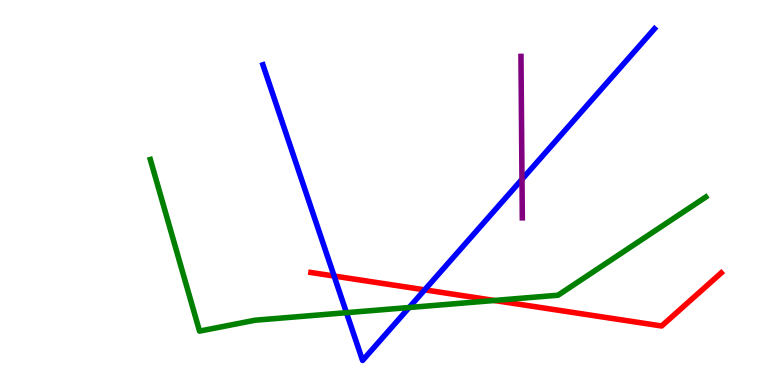[{'lines': ['blue', 'red'], 'intersections': [{'x': 4.31, 'y': 2.83}, {'x': 5.48, 'y': 2.47}]}, {'lines': ['green', 'red'], 'intersections': [{'x': 6.38, 'y': 2.2}]}, {'lines': ['purple', 'red'], 'intersections': []}, {'lines': ['blue', 'green'], 'intersections': [{'x': 4.47, 'y': 1.88}, {'x': 5.28, 'y': 2.01}]}, {'lines': ['blue', 'purple'], 'intersections': [{'x': 6.74, 'y': 5.34}]}, {'lines': ['green', 'purple'], 'intersections': []}]